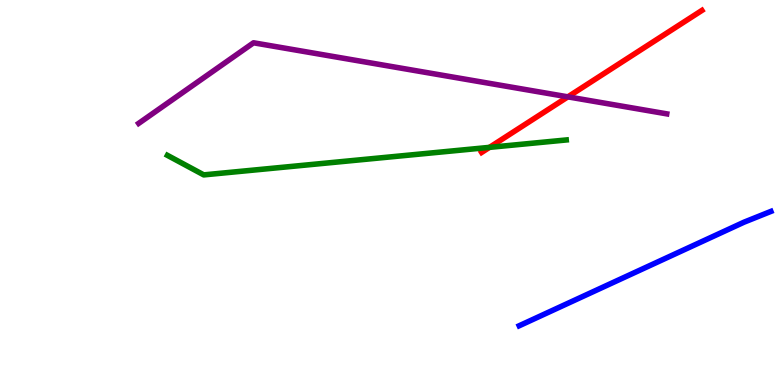[{'lines': ['blue', 'red'], 'intersections': []}, {'lines': ['green', 'red'], 'intersections': [{'x': 6.32, 'y': 6.17}]}, {'lines': ['purple', 'red'], 'intersections': [{'x': 7.33, 'y': 7.48}]}, {'lines': ['blue', 'green'], 'intersections': []}, {'lines': ['blue', 'purple'], 'intersections': []}, {'lines': ['green', 'purple'], 'intersections': []}]